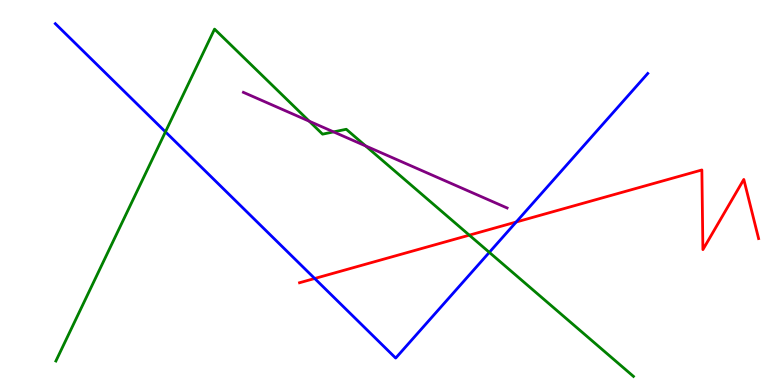[{'lines': ['blue', 'red'], 'intersections': [{'x': 4.06, 'y': 2.77}, {'x': 6.66, 'y': 4.23}]}, {'lines': ['green', 'red'], 'intersections': [{'x': 6.06, 'y': 3.89}]}, {'lines': ['purple', 'red'], 'intersections': []}, {'lines': ['blue', 'green'], 'intersections': [{'x': 2.13, 'y': 6.58}, {'x': 6.31, 'y': 3.45}]}, {'lines': ['blue', 'purple'], 'intersections': []}, {'lines': ['green', 'purple'], 'intersections': [{'x': 3.99, 'y': 6.85}, {'x': 4.3, 'y': 6.57}, {'x': 4.72, 'y': 6.21}]}]